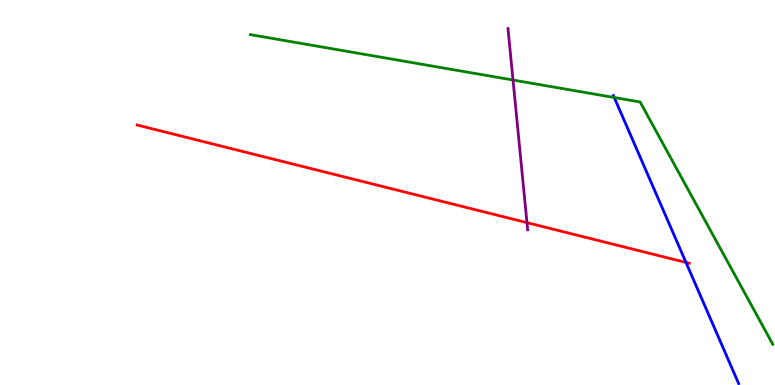[{'lines': ['blue', 'red'], 'intersections': [{'x': 8.85, 'y': 3.18}]}, {'lines': ['green', 'red'], 'intersections': []}, {'lines': ['purple', 'red'], 'intersections': [{'x': 6.8, 'y': 4.22}]}, {'lines': ['blue', 'green'], 'intersections': [{'x': 7.93, 'y': 7.47}]}, {'lines': ['blue', 'purple'], 'intersections': []}, {'lines': ['green', 'purple'], 'intersections': [{'x': 6.62, 'y': 7.92}]}]